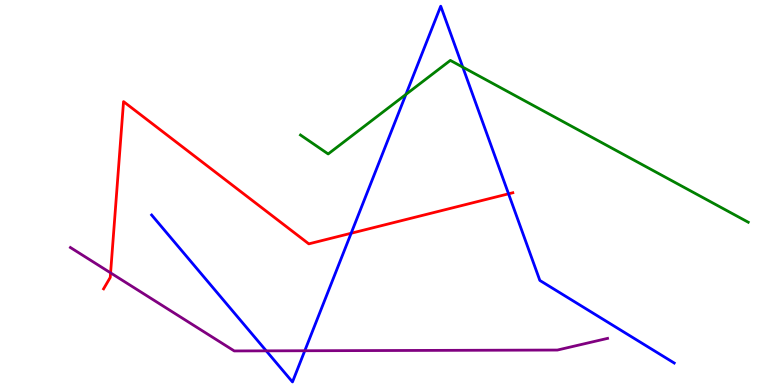[{'lines': ['blue', 'red'], 'intersections': [{'x': 4.53, 'y': 3.94}, {'x': 6.56, 'y': 4.97}]}, {'lines': ['green', 'red'], 'intersections': []}, {'lines': ['purple', 'red'], 'intersections': [{'x': 1.43, 'y': 2.91}]}, {'lines': ['blue', 'green'], 'intersections': [{'x': 5.24, 'y': 7.55}, {'x': 5.97, 'y': 8.26}]}, {'lines': ['blue', 'purple'], 'intersections': [{'x': 3.44, 'y': 0.887}, {'x': 3.93, 'y': 0.89}]}, {'lines': ['green', 'purple'], 'intersections': []}]